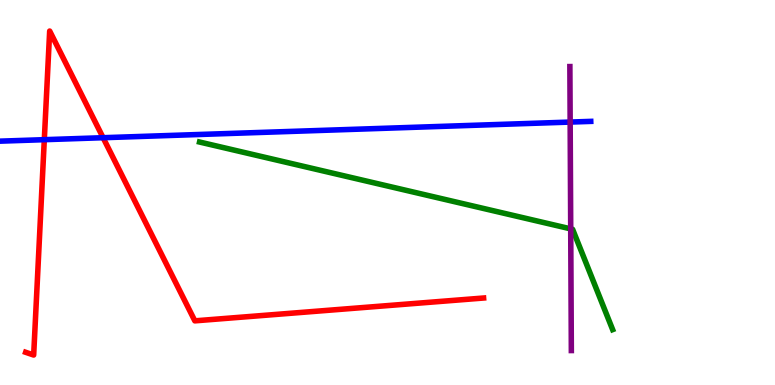[{'lines': ['blue', 'red'], 'intersections': [{'x': 0.572, 'y': 6.37}, {'x': 1.33, 'y': 6.42}]}, {'lines': ['green', 'red'], 'intersections': []}, {'lines': ['purple', 'red'], 'intersections': []}, {'lines': ['blue', 'green'], 'intersections': []}, {'lines': ['blue', 'purple'], 'intersections': [{'x': 7.36, 'y': 6.83}]}, {'lines': ['green', 'purple'], 'intersections': [{'x': 7.36, 'y': 4.06}]}]